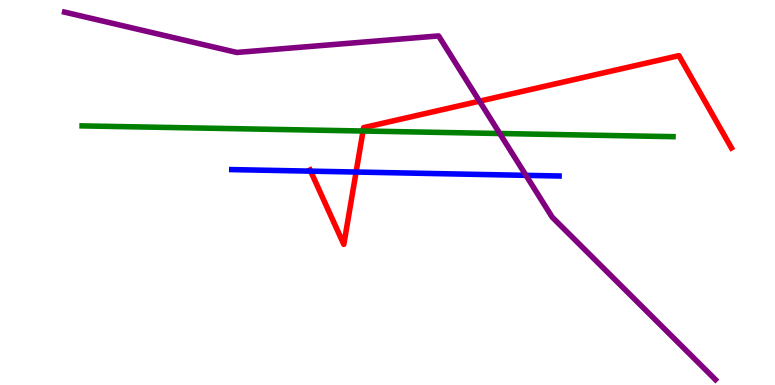[{'lines': ['blue', 'red'], 'intersections': [{'x': 4.01, 'y': 5.55}, {'x': 4.59, 'y': 5.53}]}, {'lines': ['green', 'red'], 'intersections': [{'x': 4.68, 'y': 6.6}]}, {'lines': ['purple', 'red'], 'intersections': [{'x': 6.19, 'y': 7.37}]}, {'lines': ['blue', 'green'], 'intersections': []}, {'lines': ['blue', 'purple'], 'intersections': [{'x': 6.79, 'y': 5.45}]}, {'lines': ['green', 'purple'], 'intersections': [{'x': 6.45, 'y': 6.53}]}]